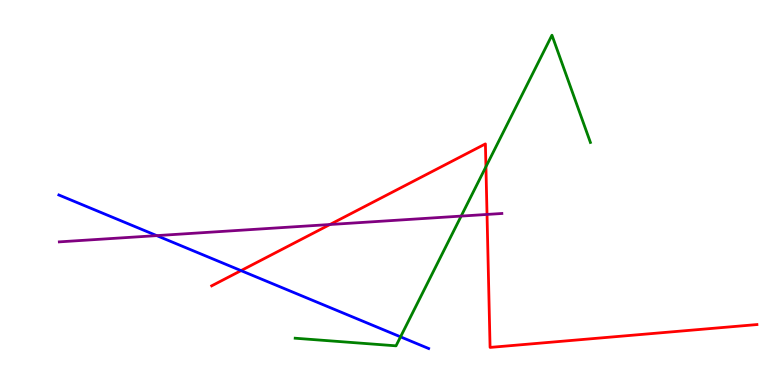[{'lines': ['blue', 'red'], 'intersections': [{'x': 3.11, 'y': 2.97}]}, {'lines': ['green', 'red'], 'intersections': [{'x': 6.27, 'y': 5.67}]}, {'lines': ['purple', 'red'], 'intersections': [{'x': 4.26, 'y': 4.17}, {'x': 6.28, 'y': 4.43}]}, {'lines': ['blue', 'green'], 'intersections': [{'x': 5.17, 'y': 1.25}]}, {'lines': ['blue', 'purple'], 'intersections': [{'x': 2.02, 'y': 3.88}]}, {'lines': ['green', 'purple'], 'intersections': [{'x': 5.95, 'y': 4.39}]}]